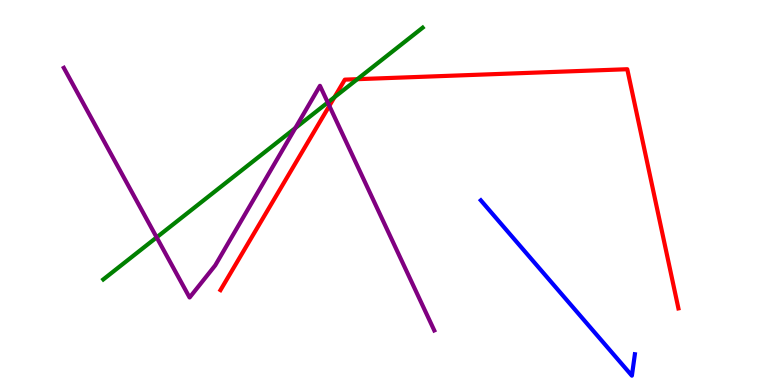[{'lines': ['blue', 'red'], 'intersections': []}, {'lines': ['green', 'red'], 'intersections': [{'x': 4.32, 'y': 7.47}, {'x': 4.61, 'y': 7.94}]}, {'lines': ['purple', 'red'], 'intersections': [{'x': 4.25, 'y': 7.25}]}, {'lines': ['blue', 'green'], 'intersections': []}, {'lines': ['blue', 'purple'], 'intersections': []}, {'lines': ['green', 'purple'], 'intersections': [{'x': 2.02, 'y': 3.83}, {'x': 3.81, 'y': 6.67}, {'x': 4.23, 'y': 7.34}]}]